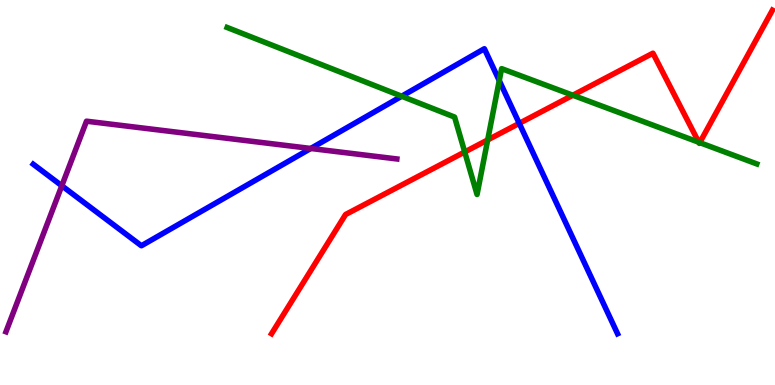[{'lines': ['blue', 'red'], 'intersections': [{'x': 6.7, 'y': 6.8}]}, {'lines': ['green', 'red'], 'intersections': [{'x': 6.0, 'y': 6.05}, {'x': 6.29, 'y': 6.37}, {'x': 7.39, 'y': 7.53}, {'x': 9.02, 'y': 6.3}, {'x': 9.03, 'y': 6.3}]}, {'lines': ['purple', 'red'], 'intersections': []}, {'lines': ['blue', 'green'], 'intersections': [{'x': 5.18, 'y': 7.5}, {'x': 6.44, 'y': 7.91}]}, {'lines': ['blue', 'purple'], 'intersections': [{'x': 0.798, 'y': 5.17}, {'x': 4.01, 'y': 6.14}]}, {'lines': ['green', 'purple'], 'intersections': []}]